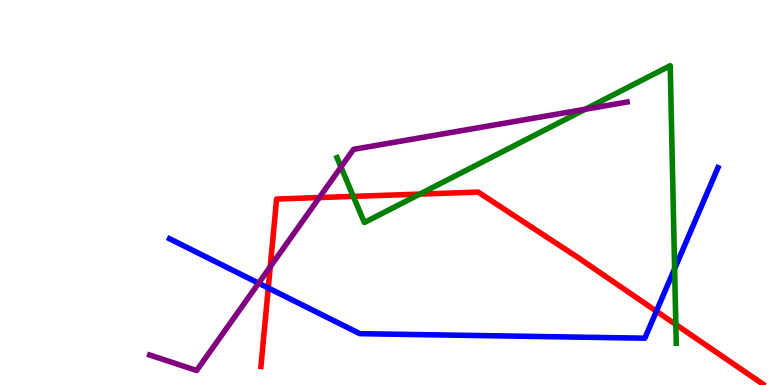[{'lines': ['blue', 'red'], 'intersections': [{'x': 3.46, 'y': 2.52}, {'x': 8.47, 'y': 1.92}]}, {'lines': ['green', 'red'], 'intersections': [{'x': 4.56, 'y': 4.9}, {'x': 5.42, 'y': 4.96}, {'x': 8.72, 'y': 1.57}]}, {'lines': ['purple', 'red'], 'intersections': [{'x': 3.49, 'y': 3.07}, {'x': 4.12, 'y': 4.87}]}, {'lines': ['blue', 'green'], 'intersections': [{'x': 8.7, 'y': 3.02}]}, {'lines': ['blue', 'purple'], 'intersections': [{'x': 3.34, 'y': 2.65}]}, {'lines': ['green', 'purple'], 'intersections': [{'x': 4.4, 'y': 5.66}, {'x': 7.55, 'y': 7.16}]}]